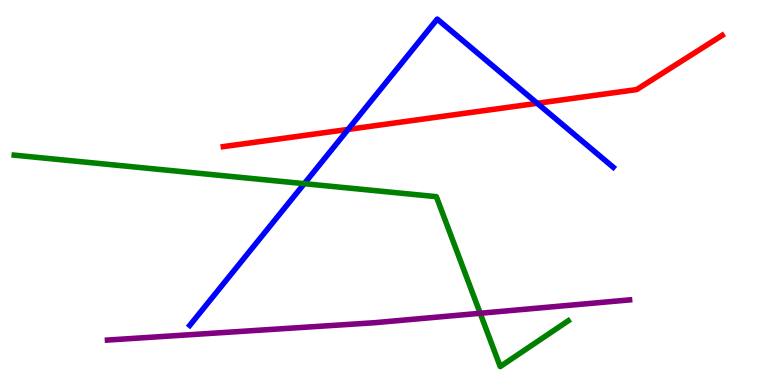[{'lines': ['blue', 'red'], 'intersections': [{'x': 4.49, 'y': 6.64}, {'x': 6.93, 'y': 7.32}]}, {'lines': ['green', 'red'], 'intersections': []}, {'lines': ['purple', 'red'], 'intersections': []}, {'lines': ['blue', 'green'], 'intersections': [{'x': 3.93, 'y': 5.23}]}, {'lines': ['blue', 'purple'], 'intersections': []}, {'lines': ['green', 'purple'], 'intersections': [{'x': 6.2, 'y': 1.86}]}]